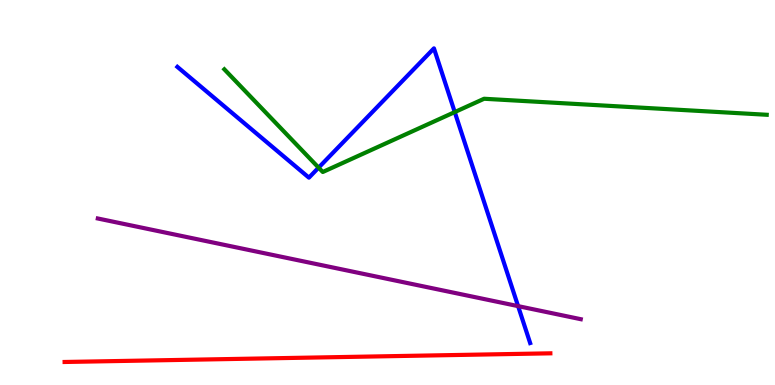[{'lines': ['blue', 'red'], 'intersections': []}, {'lines': ['green', 'red'], 'intersections': []}, {'lines': ['purple', 'red'], 'intersections': []}, {'lines': ['blue', 'green'], 'intersections': [{'x': 4.11, 'y': 5.65}, {'x': 5.87, 'y': 7.09}]}, {'lines': ['blue', 'purple'], 'intersections': [{'x': 6.69, 'y': 2.05}]}, {'lines': ['green', 'purple'], 'intersections': []}]